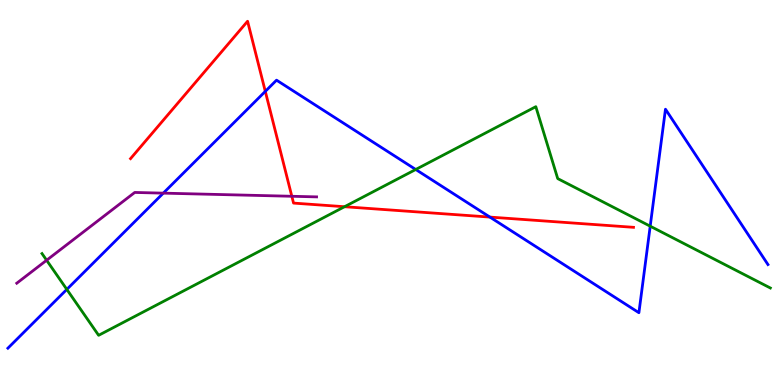[{'lines': ['blue', 'red'], 'intersections': [{'x': 3.42, 'y': 7.63}, {'x': 6.32, 'y': 4.36}]}, {'lines': ['green', 'red'], 'intersections': [{'x': 4.45, 'y': 4.63}]}, {'lines': ['purple', 'red'], 'intersections': [{'x': 3.77, 'y': 4.9}]}, {'lines': ['blue', 'green'], 'intersections': [{'x': 0.862, 'y': 2.48}, {'x': 5.36, 'y': 5.6}, {'x': 8.39, 'y': 4.13}]}, {'lines': ['blue', 'purple'], 'intersections': [{'x': 2.11, 'y': 4.98}]}, {'lines': ['green', 'purple'], 'intersections': [{'x': 0.601, 'y': 3.24}]}]